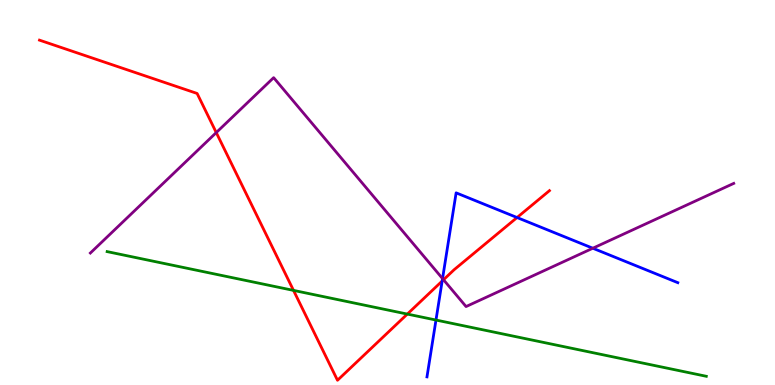[{'lines': ['blue', 'red'], 'intersections': [{'x': 5.71, 'y': 2.7}, {'x': 6.67, 'y': 4.35}]}, {'lines': ['green', 'red'], 'intersections': [{'x': 3.79, 'y': 2.46}, {'x': 5.26, 'y': 1.84}]}, {'lines': ['purple', 'red'], 'intersections': [{'x': 2.79, 'y': 6.56}, {'x': 5.72, 'y': 2.73}]}, {'lines': ['blue', 'green'], 'intersections': [{'x': 5.63, 'y': 1.69}]}, {'lines': ['blue', 'purple'], 'intersections': [{'x': 5.71, 'y': 2.76}, {'x': 7.65, 'y': 3.55}]}, {'lines': ['green', 'purple'], 'intersections': []}]